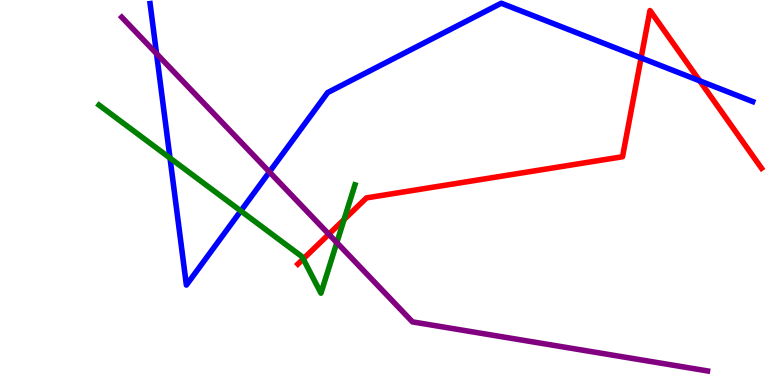[{'lines': ['blue', 'red'], 'intersections': [{'x': 8.27, 'y': 8.5}, {'x': 9.03, 'y': 7.9}]}, {'lines': ['green', 'red'], 'intersections': [{'x': 3.91, 'y': 3.27}, {'x': 4.44, 'y': 4.3}]}, {'lines': ['purple', 'red'], 'intersections': [{'x': 4.24, 'y': 3.92}]}, {'lines': ['blue', 'green'], 'intersections': [{'x': 2.19, 'y': 5.89}, {'x': 3.11, 'y': 4.52}]}, {'lines': ['blue', 'purple'], 'intersections': [{'x': 2.02, 'y': 8.61}, {'x': 3.48, 'y': 5.53}]}, {'lines': ['green', 'purple'], 'intersections': [{'x': 4.35, 'y': 3.7}]}]